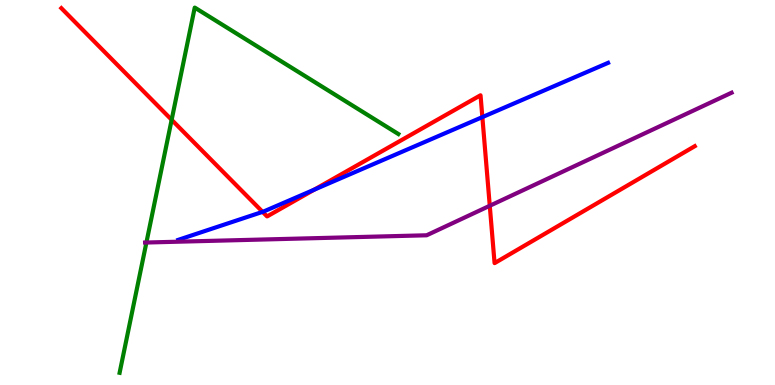[{'lines': ['blue', 'red'], 'intersections': [{'x': 3.39, 'y': 4.5}, {'x': 4.05, 'y': 5.07}, {'x': 6.22, 'y': 6.96}]}, {'lines': ['green', 'red'], 'intersections': [{'x': 2.21, 'y': 6.89}]}, {'lines': ['purple', 'red'], 'intersections': [{'x': 6.32, 'y': 4.66}]}, {'lines': ['blue', 'green'], 'intersections': []}, {'lines': ['blue', 'purple'], 'intersections': []}, {'lines': ['green', 'purple'], 'intersections': [{'x': 1.89, 'y': 3.7}]}]